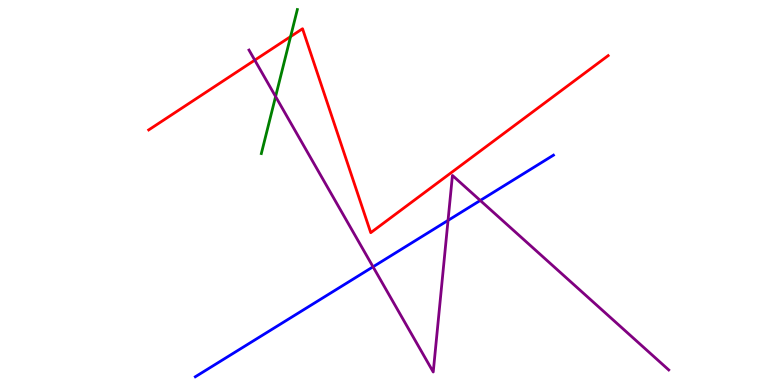[{'lines': ['blue', 'red'], 'intersections': []}, {'lines': ['green', 'red'], 'intersections': [{'x': 3.75, 'y': 9.05}]}, {'lines': ['purple', 'red'], 'intersections': [{'x': 3.29, 'y': 8.44}]}, {'lines': ['blue', 'green'], 'intersections': []}, {'lines': ['blue', 'purple'], 'intersections': [{'x': 4.81, 'y': 3.07}, {'x': 5.78, 'y': 4.28}, {'x': 6.2, 'y': 4.79}]}, {'lines': ['green', 'purple'], 'intersections': [{'x': 3.56, 'y': 7.49}]}]